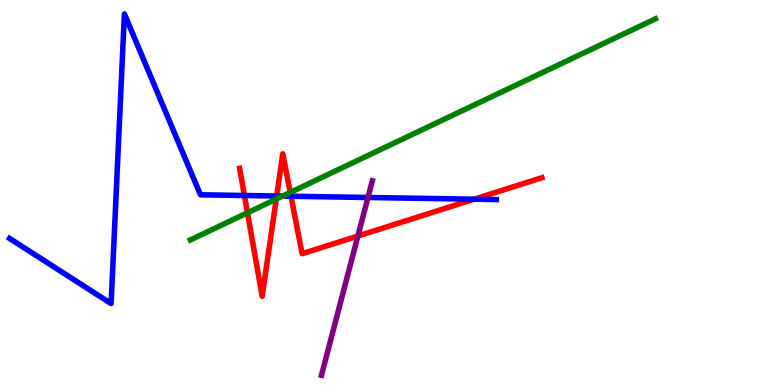[{'lines': ['blue', 'red'], 'intersections': [{'x': 3.15, 'y': 4.92}, {'x': 3.57, 'y': 4.91}, {'x': 3.75, 'y': 4.9}, {'x': 6.12, 'y': 4.83}]}, {'lines': ['green', 'red'], 'intersections': [{'x': 3.19, 'y': 4.47}, {'x': 3.56, 'y': 4.83}, {'x': 3.75, 'y': 5.0}]}, {'lines': ['purple', 'red'], 'intersections': [{'x': 4.62, 'y': 3.87}]}, {'lines': ['blue', 'green'], 'intersections': [{'x': 3.65, 'y': 4.91}]}, {'lines': ['blue', 'purple'], 'intersections': [{'x': 4.75, 'y': 4.87}]}, {'lines': ['green', 'purple'], 'intersections': []}]